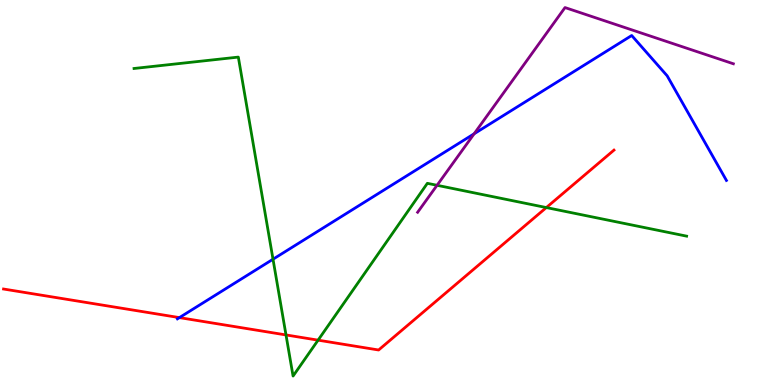[{'lines': ['blue', 'red'], 'intersections': [{'x': 2.31, 'y': 1.75}]}, {'lines': ['green', 'red'], 'intersections': [{'x': 3.69, 'y': 1.3}, {'x': 4.1, 'y': 1.16}, {'x': 7.05, 'y': 4.61}]}, {'lines': ['purple', 'red'], 'intersections': []}, {'lines': ['blue', 'green'], 'intersections': [{'x': 3.52, 'y': 3.27}]}, {'lines': ['blue', 'purple'], 'intersections': [{'x': 6.12, 'y': 6.53}]}, {'lines': ['green', 'purple'], 'intersections': [{'x': 5.64, 'y': 5.19}]}]